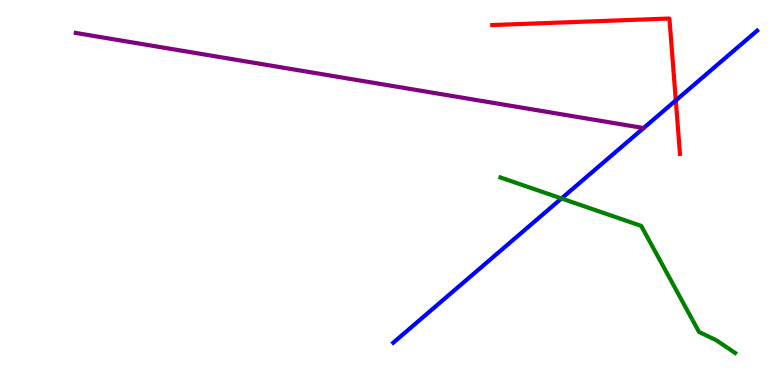[{'lines': ['blue', 'red'], 'intersections': [{'x': 8.72, 'y': 7.39}]}, {'lines': ['green', 'red'], 'intersections': []}, {'lines': ['purple', 'red'], 'intersections': []}, {'lines': ['blue', 'green'], 'intersections': [{'x': 7.24, 'y': 4.85}]}, {'lines': ['blue', 'purple'], 'intersections': []}, {'lines': ['green', 'purple'], 'intersections': []}]